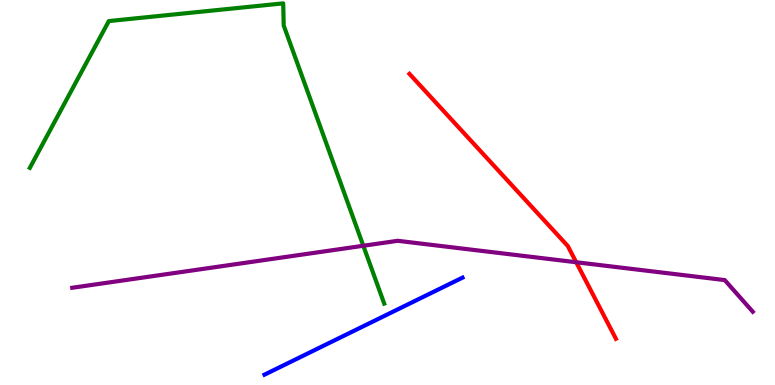[{'lines': ['blue', 'red'], 'intersections': []}, {'lines': ['green', 'red'], 'intersections': []}, {'lines': ['purple', 'red'], 'intersections': [{'x': 7.43, 'y': 3.19}]}, {'lines': ['blue', 'green'], 'intersections': []}, {'lines': ['blue', 'purple'], 'intersections': []}, {'lines': ['green', 'purple'], 'intersections': [{'x': 4.69, 'y': 3.62}]}]